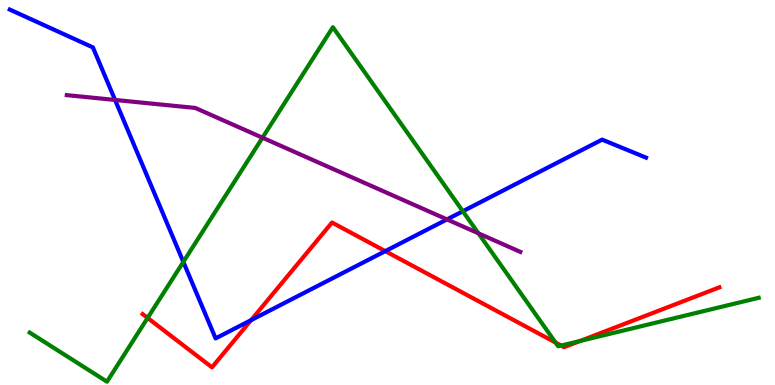[{'lines': ['blue', 'red'], 'intersections': [{'x': 3.24, 'y': 1.68}, {'x': 4.97, 'y': 3.48}]}, {'lines': ['green', 'red'], 'intersections': [{'x': 1.9, 'y': 1.74}, {'x': 7.17, 'y': 1.1}, {'x': 7.24, 'y': 1.02}, {'x': 7.49, 'y': 1.14}]}, {'lines': ['purple', 'red'], 'intersections': []}, {'lines': ['blue', 'green'], 'intersections': [{'x': 2.37, 'y': 3.2}, {'x': 5.97, 'y': 4.51}]}, {'lines': ['blue', 'purple'], 'intersections': [{'x': 1.48, 'y': 7.4}, {'x': 5.77, 'y': 4.3}]}, {'lines': ['green', 'purple'], 'intersections': [{'x': 3.39, 'y': 6.42}, {'x': 6.17, 'y': 3.94}]}]